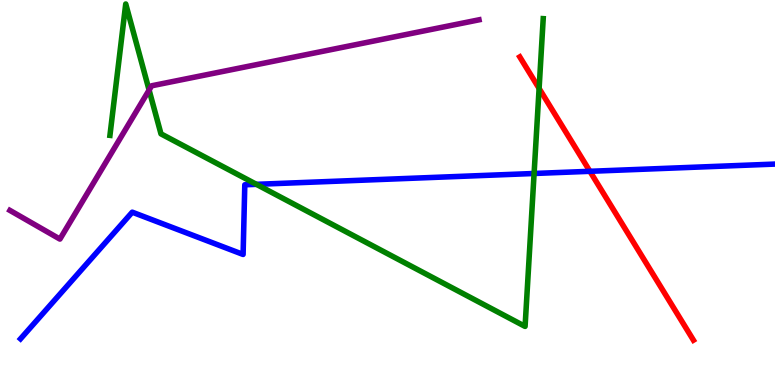[{'lines': ['blue', 'red'], 'intersections': [{'x': 7.61, 'y': 5.55}]}, {'lines': ['green', 'red'], 'intersections': [{'x': 6.96, 'y': 7.7}]}, {'lines': ['purple', 'red'], 'intersections': []}, {'lines': ['blue', 'green'], 'intersections': [{'x': 3.31, 'y': 5.21}, {'x': 6.89, 'y': 5.49}]}, {'lines': ['blue', 'purple'], 'intersections': []}, {'lines': ['green', 'purple'], 'intersections': [{'x': 1.92, 'y': 7.66}]}]